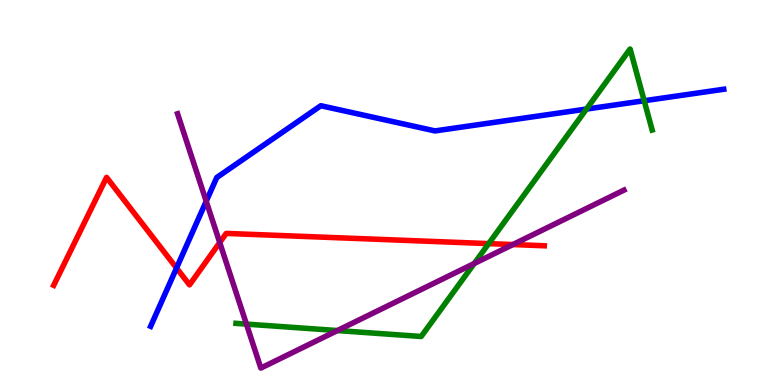[{'lines': ['blue', 'red'], 'intersections': [{'x': 2.28, 'y': 3.04}]}, {'lines': ['green', 'red'], 'intersections': [{'x': 6.31, 'y': 3.67}]}, {'lines': ['purple', 'red'], 'intersections': [{'x': 2.84, 'y': 3.7}, {'x': 6.62, 'y': 3.65}]}, {'lines': ['blue', 'green'], 'intersections': [{'x': 7.57, 'y': 7.17}, {'x': 8.31, 'y': 7.38}]}, {'lines': ['blue', 'purple'], 'intersections': [{'x': 2.66, 'y': 4.77}]}, {'lines': ['green', 'purple'], 'intersections': [{'x': 3.18, 'y': 1.58}, {'x': 4.35, 'y': 1.41}, {'x': 6.12, 'y': 3.16}]}]